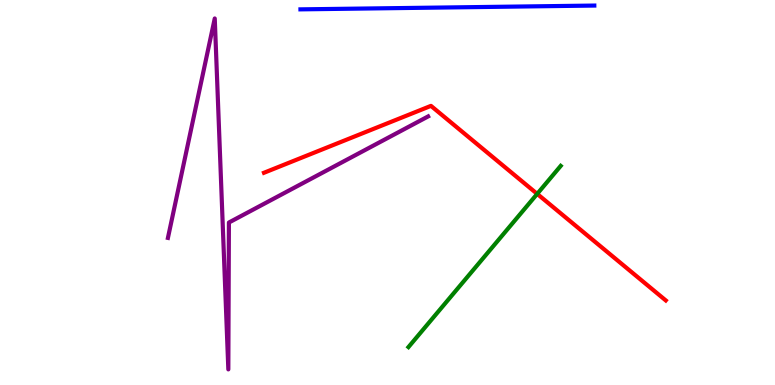[{'lines': ['blue', 'red'], 'intersections': []}, {'lines': ['green', 'red'], 'intersections': [{'x': 6.93, 'y': 4.96}]}, {'lines': ['purple', 'red'], 'intersections': []}, {'lines': ['blue', 'green'], 'intersections': []}, {'lines': ['blue', 'purple'], 'intersections': []}, {'lines': ['green', 'purple'], 'intersections': []}]